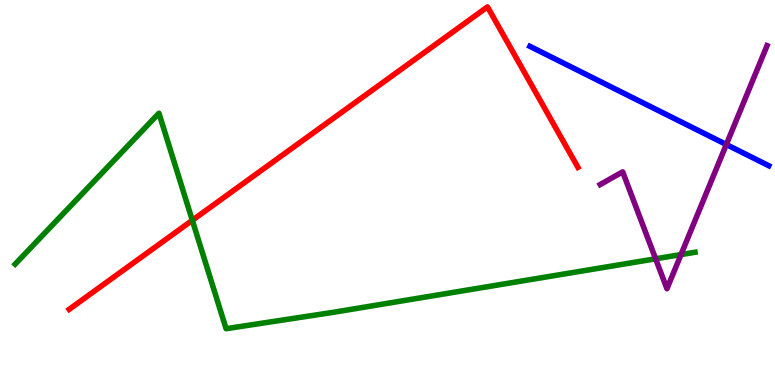[{'lines': ['blue', 'red'], 'intersections': []}, {'lines': ['green', 'red'], 'intersections': [{'x': 2.48, 'y': 4.28}]}, {'lines': ['purple', 'red'], 'intersections': []}, {'lines': ['blue', 'green'], 'intersections': []}, {'lines': ['blue', 'purple'], 'intersections': [{'x': 9.37, 'y': 6.25}]}, {'lines': ['green', 'purple'], 'intersections': [{'x': 8.46, 'y': 3.28}, {'x': 8.79, 'y': 3.39}]}]